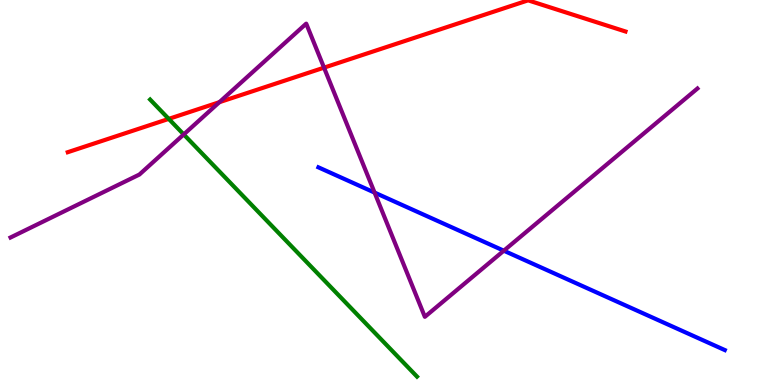[{'lines': ['blue', 'red'], 'intersections': []}, {'lines': ['green', 'red'], 'intersections': [{'x': 2.18, 'y': 6.91}]}, {'lines': ['purple', 'red'], 'intersections': [{'x': 2.83, 'y': 7.35}, {'x': 4.18, 'y': 8.24}]}, {'lines': ['blue', 'green'], 'intersections': []}, {'lines': ['blue', 'purple'], 'intersections': [{'x': 4.83, 'y': 5.0}, {'x': 6.5, 'y': 3.49}]}, {'lines': ['green', 'purple'], 'intersections': [{'x': 2.37, 'y': 6.51}]}]